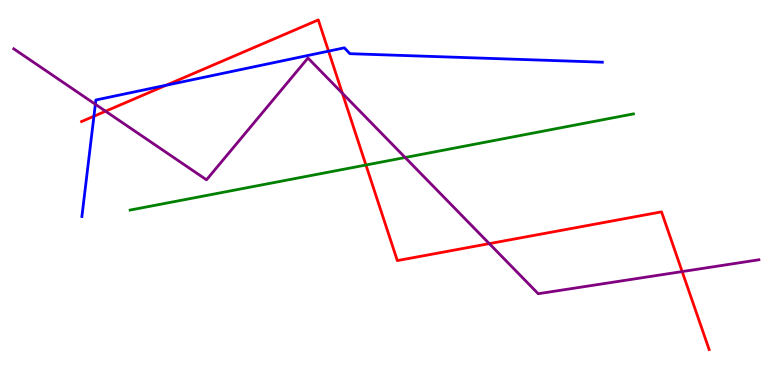[{'lines': ['blue', 'red'], 'intersections': [{'x': 1.21, 'y': 6.98}, {'x': 2.14, 'y': 7.79}, {'x': 4.24, 'y': 8.67}]}, {'lines': ['green', 'red'], 'intersections': [{'x': 4.72, 'y': 5.71}]}, {'lines': ['purple', 'red'], 'intersections': [{'x': 1.36, 'y': 7.11}, {'x': 4.42, 'y': 7.58}, {'x': 6.31, 'y': 3.67}, {'x': 8.8, 'y': 2.95}]}, {'lines': ['blue', 'green'], 'intersections': []}, {'lines': ['blue', 'purple'], 'intersections': [{'x': 1.23, 'y': 7.29}]}, {'lines': ['green', 'purple'], 'intersections': [{'x': 5.23, 'y': 5.91}]}]